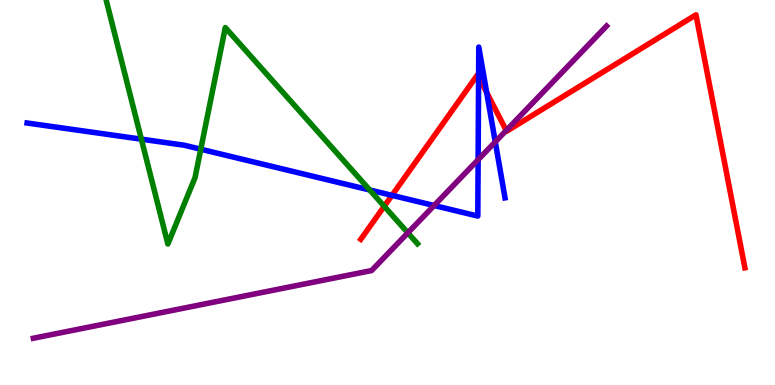[{'lines': ['blue', 'red'], 'intersections': [{'x': 5.06, 'y': 4.93}, {'x': 6.18, 'y': 8.01}, {'x': 6.28, 'y': 7.6}]}, {'lines': ['green', 'red'], 'intersections': [{'x': 4.96, 'y': 4.64}]}, {'lines': ['purple', 'red'], 'intersections': [{'x': 6.53, 'y': 6.61}]}, {'lines': ['blue', 'green'], 'intersections': [{'x': 1.82, 'y': 6.39}, {'x': 2.59, 'y': 6.12}, {'x': 4.77, 'y': 5.07}]}, {'lines': ['blue', 'purple'], 'intersections': [{'x': 5.6, 'y': 4.66}, {'x': 6.17, 'y': 5.85}, {'x': 6.39, 'y': 6.32}]}, {'lines': ['green', 'purple'], 'intersections': [{'x': 5.26, 'y': 3.95}]}]